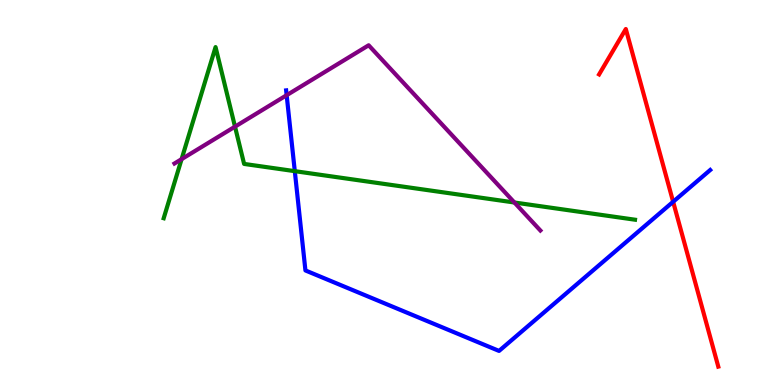[{'lines': ['blue', 'red'], 'intersections': [{'x': 8.69, 'y': 4.76}]}, {'lines': ['green', 'red'], 'intersections': []}, {'lines': ['purple', 'red'], 'intersections': []}, {'lines': ['blue', 'green'], 'intersections': [{'x': 3.8, 'y': 5.55}]}, {'lines': ['blue', 'purple'], 'intersections': [{'x': 3.7, 'y': 7.53}]}, {'lines': ['green', 'purple'], 'intersections': [{'x': 2.34, 'y': 5.87}, {'x': 3.03, 'y': 6.71}, {'x': 6.64, 'y': 4.74}]}]